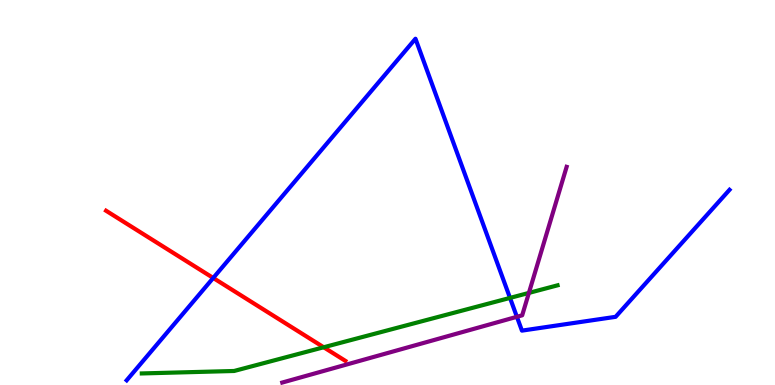[{'lines': ['blue', 'red'], 'intersections': [{'x': 2.75, 'y': 2.78}]}, {'lines': ['green', 'red'], 'intersections': [{'x': 4.18, 'y': 0.98}]}, {'lines': ['purple', 'red'], 'intersections': []}, {'lines': ['blue', 'green'], 'intersections': [{'x': 6.58, 'y': 2.26}]}, {'lines': ['blue', 'purple'], 'intersections': [{'x': 6.67, 'y': 1.77}]}, {'lines': ['green', 'purple'], 'intersections': [{'x': 6.82, 'y': 2.39}]}]